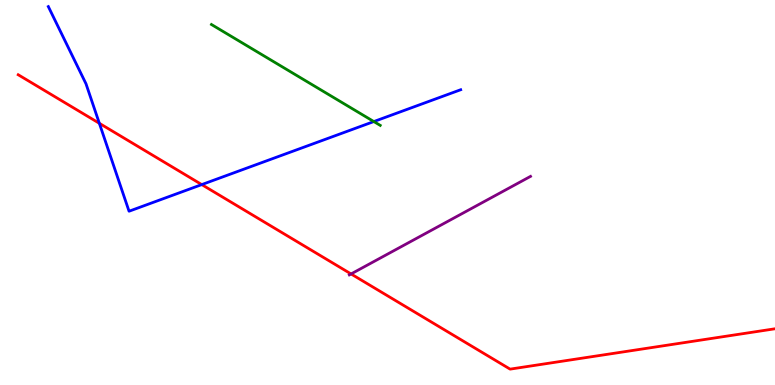[{'lines': ['blue', 'red'], 'intersections': [{'x': 1.28, 'y': 6.8}, {'x': 2.6, 'y': 5.21}]}, {'lines': ['green', 'red'], 'intersections': []}, {'lines': ['purple', 'red'], 'intersections': [{'x': 4.53, 'y': 2.88}]}, {'lines': ['blue', 'green'], 'intersections': [{'x': 4.82, 'y': 6.84}]}, {'lines': ['blue', 'purple'], 'intersections': []}, {'lines': ['green', 'purple'], 'intersections': []}]